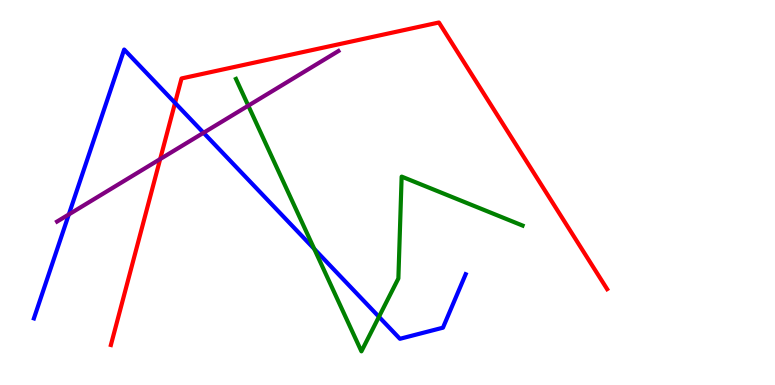[{'lines': ['blue', 'red'], 'intersections': [{'x': 2.26, 'y': 7.33}]}, {'lines': ['green', 'red'], 'intersections': []}, {'lines': ['purple', 'red'], 'intersections': [{'x': 2.07, 'y': 5.87}]}, {'lines': ['blue', 'green'], 'intersections': [{'x': 4.05, 'y': 3.53}, {'x': 4.89, 'y': 1.77}]}, {'lines': ['blue', 'purple'], 'intersections': [{'x': 0.888, 'y': 4.43}, {'x': 2.63, 'y': 6.55}]}, {'lines': ['green', 'purple'], 'intersections': [{'x': 3.2, 'y': 7.26}]}]